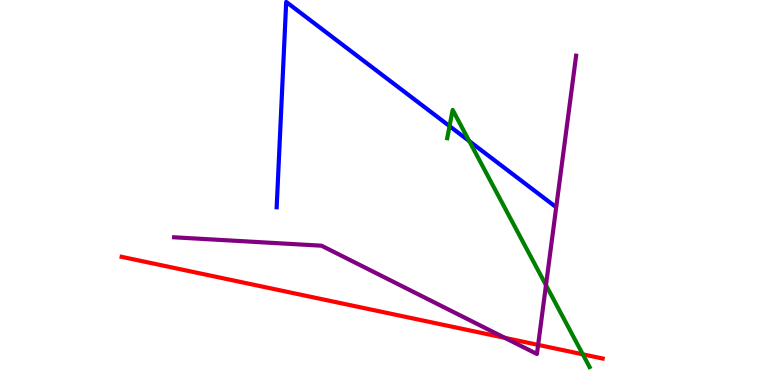[{'lines': ['blue', 'red'], 'intersections': []}, {'lines': ['green', 'red'], 'intersections': [{'x': 7.52, 'y': 0.797}]}, {'lines': ['purple', 'red'], 'intersections': [{'x': 6.51, 'y': 1.22}, {'x': 6.94, 'y': 1.04}]}, {'lines': ['blue', 'green'], 'intersections': [{'x': 5.8, 'y': 6.72}, {'x': 6.06, 'y': 6.33}]}, {'lines': ['blue', 'purple'], 'intersections': []}, {'lines': ['green', 'purple'], 'intersections': [{'x': 7.04, 'y': 2.59}]}]